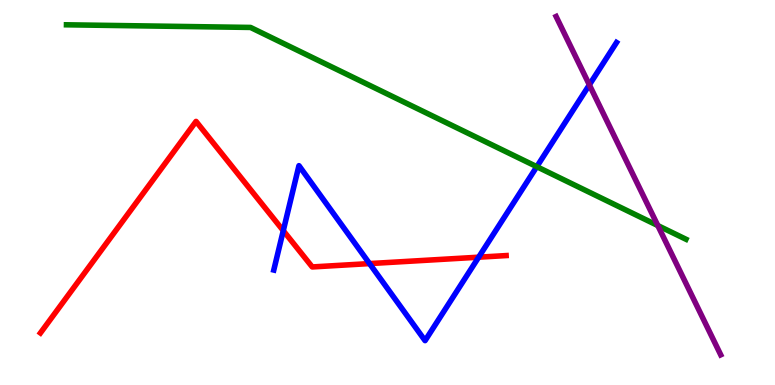[{'lines': ['blue', 'red'], 'intersections': [{'x': 3.66, 'y': 4.01}, {'x': 4.77, 'y': 3.15}, {'x': 6.18, 'y': 3.32}]}, {'lines': ['green', 'red'], 'intersections': []}, {'lines': ['purple', 'red'], 'intersections': []}, {'lines': ['blue', 'green'], 'intersections': [{'x': 6.93, 'y': 5.67}]}, {'lines': ['blue', 'purple'], 'intersections': [{'x': 7.6, 'y': 7.8}]}, {'lines': ['green', 'purple'], 'intersections': [{'x': 8.49, 'y': 4.14}]}]